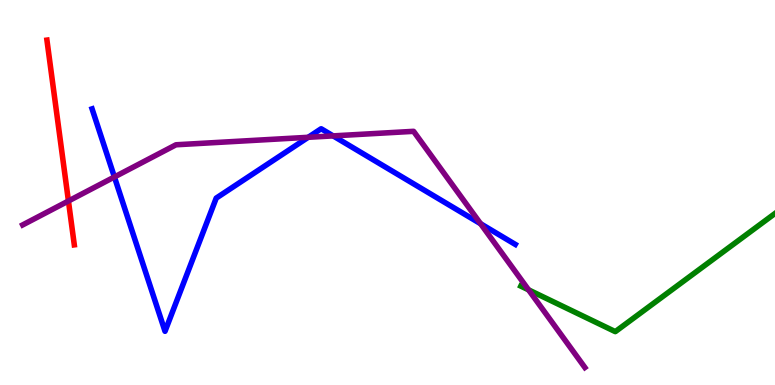[{'lines': ['blue', 'red'], 'intersections': []}, {'lines': ['green', 'red'], 'intersections': []}, {'lines': ['purple', 'red'], 'intersections': [{'x': 0.883, 'y': 4.78}]}, {'lines': ['blue', 'green'], 'intersections': []}, {'lines': ['blue', 'purple'], 'intersections': [{'x': 1.48, 'y': 5.4}, {'x': 3.98, 'y': 6.43}, {'x': 4.3, 'y': 6.47}, {'x': 6.2, 'y': 4.19}]}, {'lines': ['green', 'purple'], 'intersections': [{'x': 6.82, 'y': 2.47}]}]